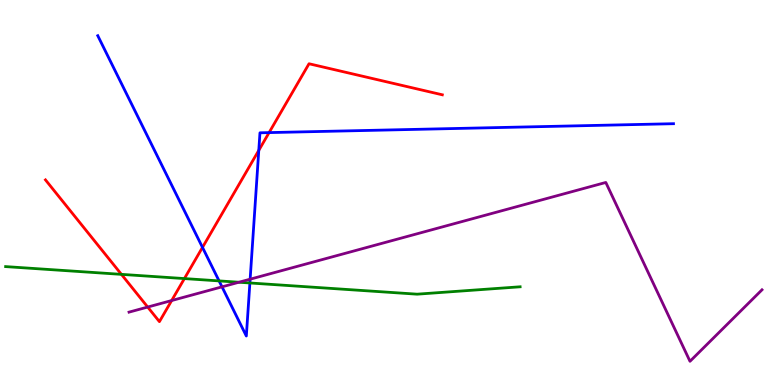[{'lines': ['blue', 'red'], 'intersections': [{'x': 2.61, 'y': 3.57}, {'x': 3.34, 'y': 6.09}, {'x': 3.47, 'y': 6.56}]}, {'lines': ['green', 'red'], 'intersections': [{'x': 1.57, 'y': 2.87}, {'x': 2.38, 'y': 2.76}]}, {'lines': ['purple', 'red'], 'intersections': [{'x': 1.91, 'y': 2.02}, {'x': 2.21, 'y': 2.19}]}, {'lines': ['blue', 'green'], 'intersections': [{'x': 2.83, 'y': 2.7}, {'x': 3.22, 'y': 2.65}]}, {'lines': ['blue', 'purple'], 'intersections': [{'x': 2.86, 'y': 2.55}, {'x': 3.23, 'y': 2.75}]}, {'lines': ['green', 'purple'], 'intersections': [{'x': 3.08, 'y': 2.67}]}]